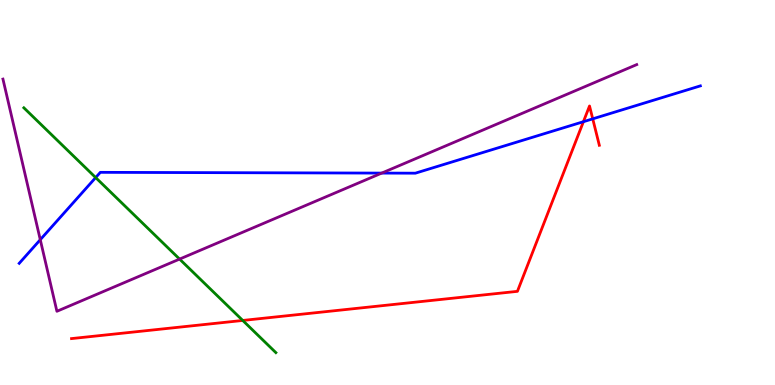[{'lines': ['blue', 'red'], 'intersections': [{'x': 7.53, 'y': 6.84}, {'x': 7.65, 'y': 6.91}]}, {'lines': ['green', 'red'], 'intersections': [{'x': 3.13, 'y': 1.68}]}, {'lines': ['purple', 'red'], 'intersections': []}, {'lines': ['blue', 'green'], 'intersections': [{'x': 1.23, 'y': 5.39}]}, {'lines': ['blue', 'purple'], 'intersections': [{'x': 0.52, 'y': 3.77}, {'x': 4.93, 'y': 5.5}]}, {'lines': ['green', 'purple'], 'intersections': [{'x': 2.32, 'y': 3.27}]}]